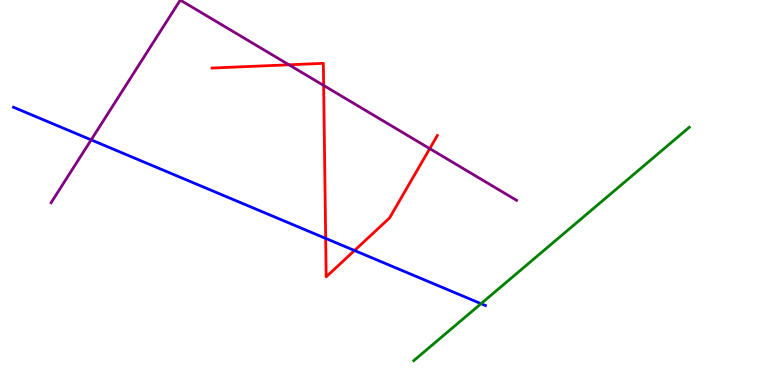[{'lines': ['blue', 'red'], 'intersections': [{'x': 4.2, 'y': 3.81}, {'x': 4.57, 'y': 3.49}]}, {'lines': ['green', 'red'], 'intersections': []}, {'lines': ['purple', 'red'], 'intersections': [{'x': 3.73, 'y': 8.32}, {'x': 4.18, 'y': 7.78}, {'x': 5.55, 'y': 6.14}]}, {'lines': ['blue', 'green'], 'intersections': [{'x': 6.21, 'y': 2.11}]}, {'lines': ['blue', 'purple'], 'intersections': [{'x': 1.18, 'y': 6.37}]}, {'lines': ['green', 'purple'], 'intersections': []}]